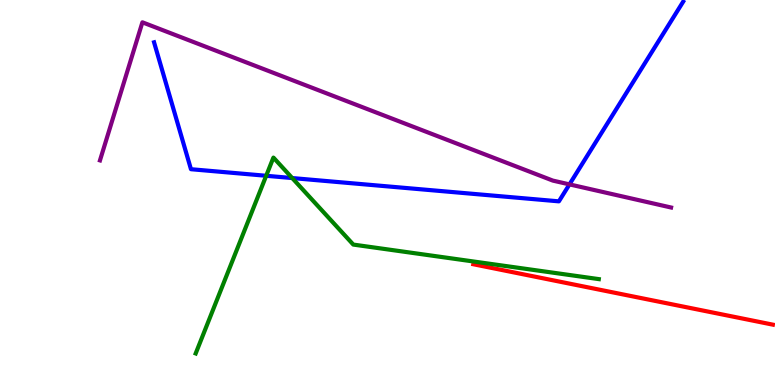[{'lines': ['blue', 'red'], 'intersections': []}, {'lines': ['green', 'red'], 'intersections': []}, {'lines': ['purple', 'red'], 'intersections': []}, {'lines': ['blue', 'green'], 'intersections': [{'x': 3.43, 'y': 5.43}, {'x': 3.77, 'y': 5.38}]}, {'lines': ['blue', 'purple'], 'intersections': [{'x': 7.35, 'y': 5.21}]}, {'lines': ['green', 'purple'], 'intersections': []}]